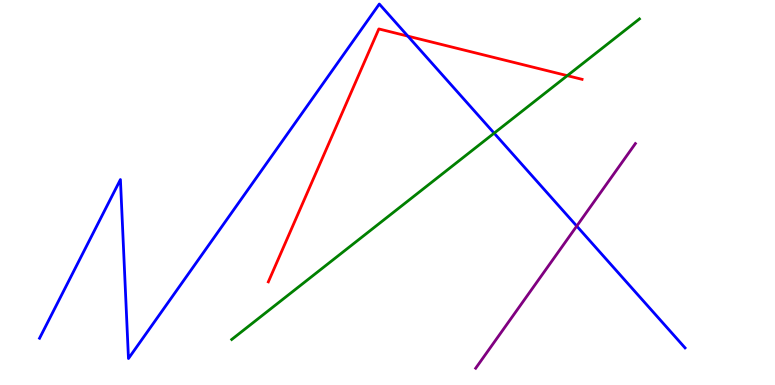[{'lines': ['blue', 'red'], 'intersections': [{'x': 5.26, 'y': 9.06}]}, {'lines': ['green', 'red'], 'intersections': [{'x': 7.32, 'y': 8.03}]}, {'lines': ['purple', 'red'], 'intersections': []}, {'lines': ['blue', 'green'], 'intersections': [{'x': 6.38, 'y': 6.54}]}, {'lines': ['blue', 'purple'], 'intersections': [{'x': 7.44, 'y': 4.13}]}, {'lines': ['green', 'purple'], 'intersections': []}]